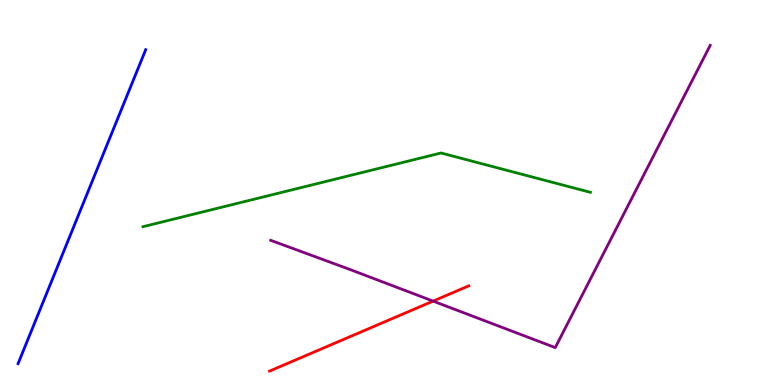[{'lines': ['blue', 'red'], 'intersections': []}, {'lines': ['green', 'red'], 'intersections': []}, {'lines': ['purple', 'red'], 'intersections': [{'x': 5.59, 'y': 2.18}]}, {'lines': ['blue', 'green'], 'intersections': []}, {'lines': ['blue', 'purple'], 'intersections': []}, {'lines': ['green', 'purple'], 'intersections': []}]